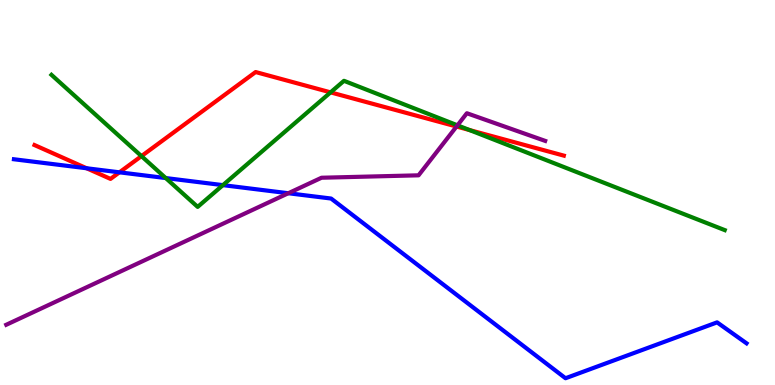[{'lines': ['blue', 'red'], 'intersections': [{'x': 1.12, 'y': 5.63}, {'x': 1.54, 'y': 5.52}]}, {'lines': ['green', 'red'], 'intersections': [{'x': 1.83, 'y': 5.95}, {'x': 4.27, 'y': 7.6}, {'x': 6.06, 'y': 6.62}]}, {'lines': ['purple', 'red'], 'intersections': [{'x': 5.89, 'y': 6.71}]}, {'lines': ['blue', 'green'], 'intersections': [{'x': 2.14, 'y': 5.38}, {'x': 2.88, 'y': 5.19}]}, {'lines': ['blue', 'purple'], 'intersections': [{'x': 3.72, 'y': 4.98}]}, {'lines': ['green', 'purple'], 'intersections': [{'x': 5.9, 'y': 6.75}]}]